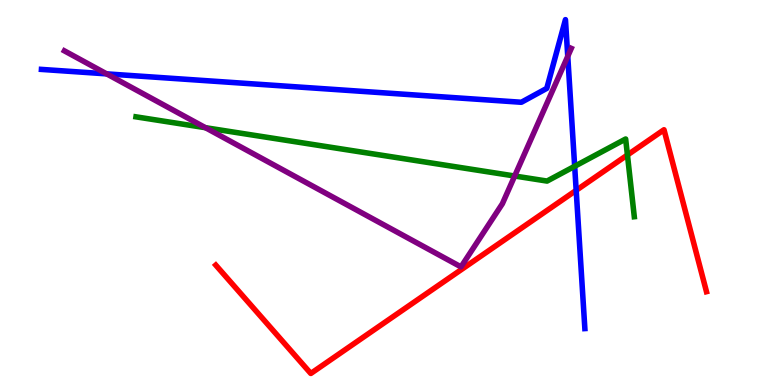[{'lines': ['blue', 'red'], 'intersections': [{'x': 7.43, 'y': 5.06}]}, {'lines': ['green', 'red'], 'intersections': [{'x': 8.1, 'y': 5.97}]}, {'lines': ['purple', 'red'], 'intersections': []}, {'lines': ['blue', 'green'], 'intersections': [{'x': 7.42, 'y': 5.68}]}, {'lines': ['blue', 'purple'], 'intersections': [{'x': 1.38, 'y': 8.08}, {'x': 7.33, 'y': 8.54}]}, {'lines': ['green', 'purple'], 'intersections': [{'x': 2.65, 'y': 6.68}, {'x': 6.64, 'y': 5.43}]}]